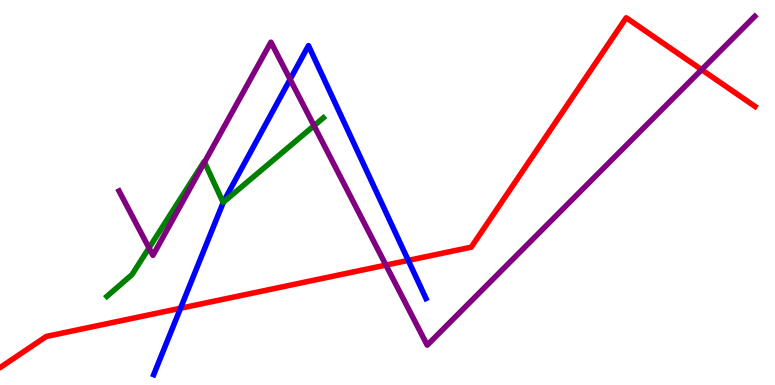[{'lines': ['blue', 'red'], 'intersections': [{'x': 2.33, 'y': 1.99}, {'x': 5.27, 'y': 3.24}]}, {'lines': ['green', 'red'], 'intersections': []}, {'lines': ['purple', 'red'], 'intersections': [{'x': 4.98, 'y': 3.11}, {'x': 9.05, 'y': 8.19}]}, {'lines': ['blue', 'green'], 'intersections': [{'x': 2.88, 'y': 4.75}]}, {'lines': ['blue', 'purple'], 'intersections': [{'x': 3.74, 'y': 7.94}]}, {'lines': ['green', 'purple'], 'intersections': [{'x': 1.92, 'y': 3.56}, {'x': 2.64, 'y': 5.79}, {'x': 4.05, 'y': 6.73}]}]